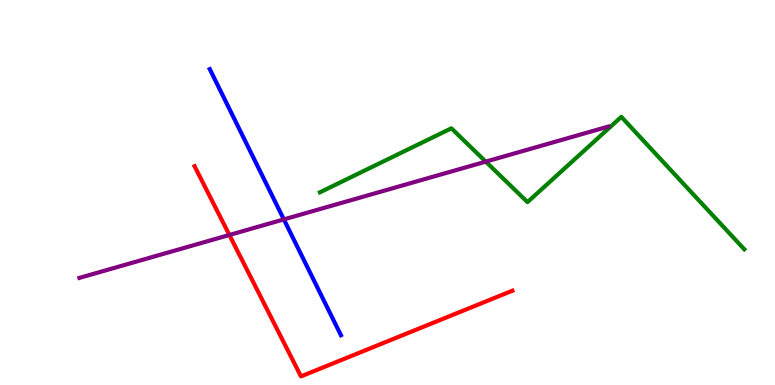[{'lines': ['blue', 'red'], 'intersections': []}, {'lines': ['green', 'red'], 'intersections': []}, {'lines': ['purple', 'red'], 'intersections': [{'x': 2.96, 'y': 3.9}]}, {'lines': ['blue', 'green'], 'intersections': []}, {'lines': ['blue', 'purple'], 'intersections': [{'x': 3.66, 'y': 4.3}]}, {'lines': ['green', 'purple'], 'intersections': [{'x': 6.27, 'y': 5.8}]}]